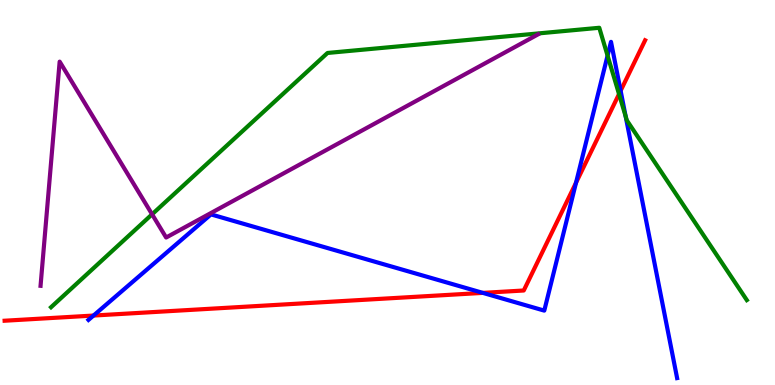[{'lines': ['blue', 'red'], 'intersections': [{'x': 1.21, 'y': 1.8}, {'x': 6.23, 'y': 2.39}, {'x': 7.43, 'y': 5.25}, {'x': 8.01, 'y': 7.64}]}, {'lines': ['green', 'red'], 'intersections': [{'x': 7.99, 'y': 7.56}]}, {'lines': ['purple', 'red'], 'intersections': []}, {'lines': ['blue', 'green'], 'intersections': [{'x': 7.84, 'y': 8.56}, {'x': 8.07, 'y': 6.98}]}, {'lines': ['blue', 'purple'], 'intersections': []}, {'lines': ['green', 'purple'], 'intersections': [{'x': 1.96, 'y': 4.43}]}]